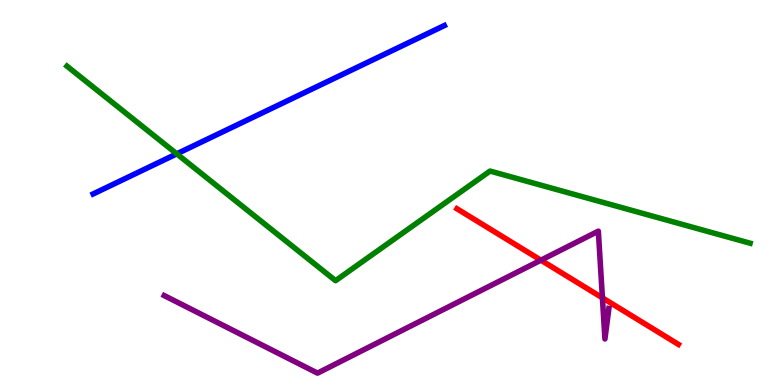[{'lines': ['blue', 'red'], 'intersections': []}, {'lines': ['green', 'red'], 'intersections': []}, {'lines': ['purple', 'red'], 'intersections': [{'x': 6.98, 'y': 3.24}, {'x': 7.77, 'y': 2.26}]}, {'lines': ['blue', 'green'], 'intersections': [{'x': 2.28, 'y': 6.0}]}, {'lines': ['blue', 'purple'], 'intersections': []}, {'lines': ['green', 'purple'], 'intersections': []}]